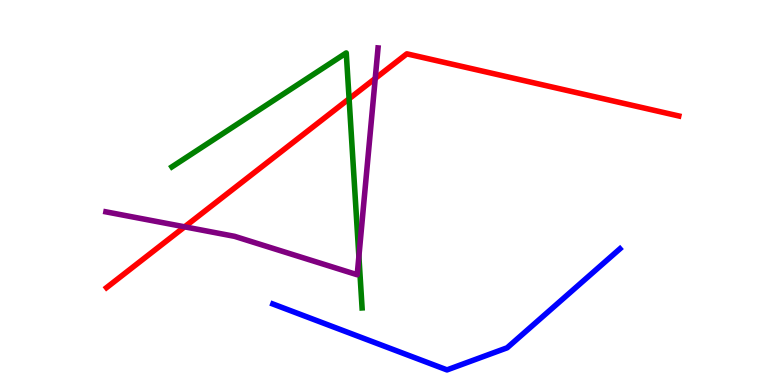[{'lines': ['blue', 'red'], 'intersections': []}, {'lines': ['green', 'red'], 'intersections': [{'x': 4.5, 'y': 7.43}]}, {'lines': ['purple', 'red'], 'intersections': [{'x': 2.38, 'y': 4.11}, {'x': 4.84, 'y': 7.96}]}, {'lines': ['blue', 'green'], 'intersections': []}, {'lines': ['blue', 'purple'], 'intersections': []}, {'lines': ['green', 'purple'], 'intersections': [{'x': 4.63, 'y': 3.34}]}]